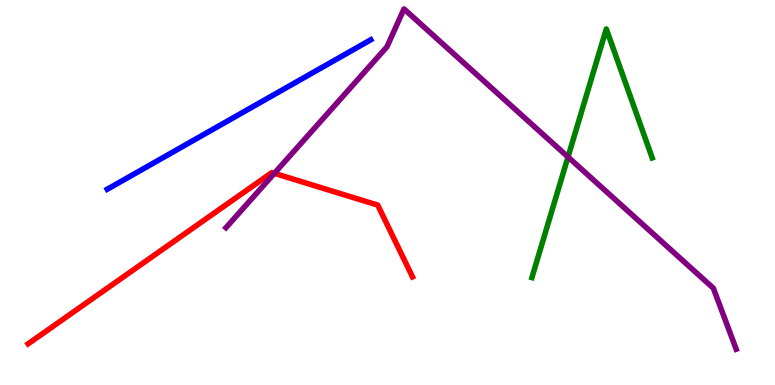[{'lines': ['blue', 'red'], 'intersections': []}, {'lines': ['green', 'red'], 'intersections': []}, {'lines': ['purple', 'red'], 'intersections': [{'x': 3.54, 'y': 5.5}]}, {'lines': ['blue', 'green'], 'intersections': []}, {'lines': ['blue', 'purple'], 'intersections': []}, {'lines': ['green', 'purple'], 'intersections': [{'x': 7.33, 'y': 5.92}]}]